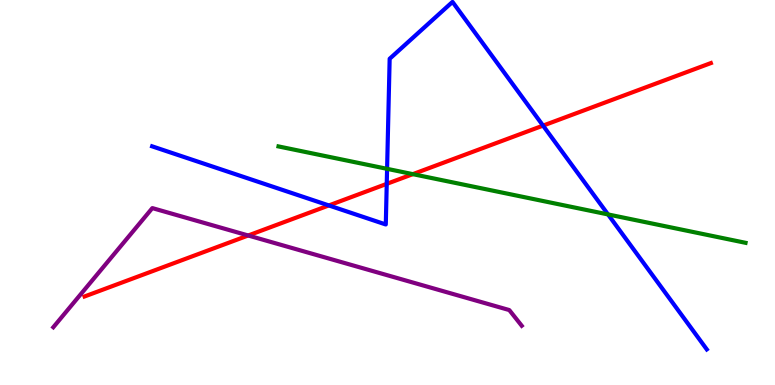[{'lines': ['blue', 'red'], 'intersections': [{'x': 4.24, 'y': 4.66}, {'x': 4.99, 'y': 5.22}, {'x': 7.01, 'y': 6.74}]}, {'lines': ['green', 'red'], 'intersections': [{'x': 5.33, 'y': 5.48}]}, {'lines': ['purple', 'red'], 'intersections': [{'x': 3.2, 'y': 3.88}]}, {'lines': ['blue', 'green'], 'intersections': [{'x': 4.99, 'y': 5.61}, {'x': 7.85, 'y': 4.43}]}, {'lines': ['blue', 'purple'], 'intersections': []}, {'lines': ['green', 'purple'], 'intersections': []}]